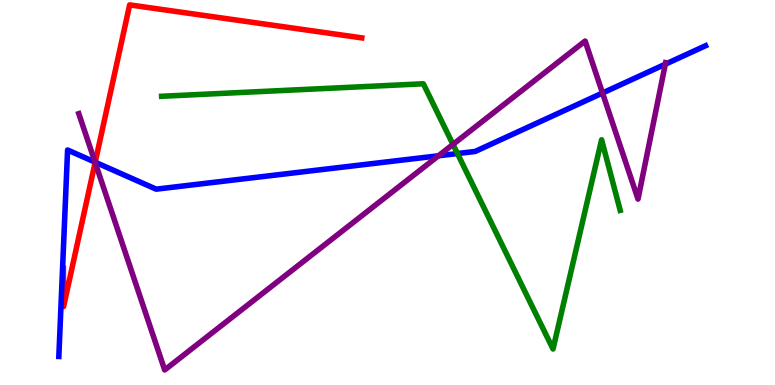[{'lines': ['blue', 'red'], 'intersections': [{'x': 1.23, 'y': 5.79}]}, {'lines': ['green', 'red'], 'intersections': []}, {'lines': ['purple', 'red'], 'intersections': [{'x': 1.23, 'y': 5.78}]}, {'lines': ['blue', 'green'], 'intersections': [{'x': 5.9, 'y': 6.01}]}, {'lines': ['blue', 'purple'], 'intersections': [{'x': 1.23, 'y': 5.79}, {'x': 5.66, 'y': 5.95}, {'x': 7.77, 'y': 7.58}, {'x': 8.58, 'y': 8.33}]}, {'lines': ['green', 'purple'], 'intersections': [{'x': 5.84, 'y': 6.25}]}]